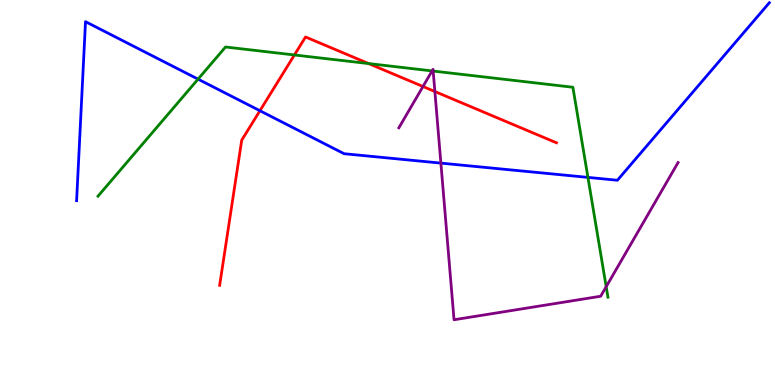[{'lines': ['blue', 'red'], 'intersections': [{'x': 3.35, 'y': 7.12}]}, {'lines': ['green', 'red'], 'intersections': [{'x': 3.8, 'y': 8.57}, {'x': 4.76, 'y': 8.35}]}, {'lines': ['purple', 'red'], 'intersections': [{'x': 5.46, 'y': 7.75}, {'x': 5.61, 'y': 7.62}]}, {'lines': ['blue', 'green'], 'intersections': [{'x': 2.56, 'y': 7.94}, {'x': 7.59, 'y': 5.39}]}, {'lines': ['blue', 'purple'], 'intersections': [{'x': 5.69, 'y': 5.76}]}, {'lines': ['green', 'purple'], 'intersections': [{'x': 5.58, 'y': 8.16}, {'x': 5.59, 'y': 8.15}, {'x': 7.82, 'y': 2.55}]}]